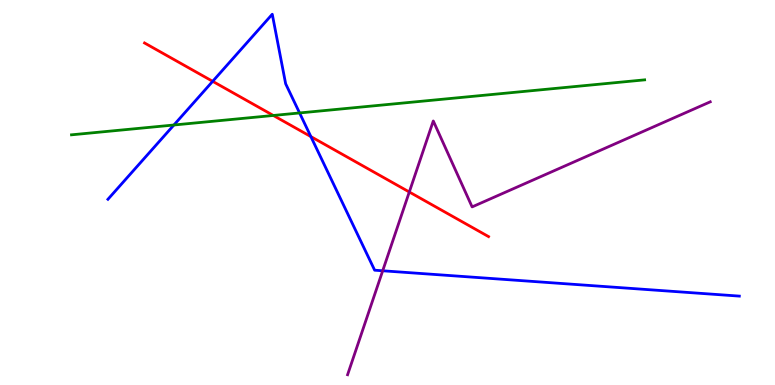[{'lines': ['blue', 'red'], 'intersections': [{'x': 2.74, 'y': 7.89}, {'x': 4.01, 'y': 6.45}]}, {'lines': ['green', 'red'], 'intersections': [{'x': 3.53, 'y': 7.0}]}, {'lines': ['purple', 'red'], 'intersections': [{'x': 5.28, 'y': 5.01}]}, {'lines': ['blue', 'green'], 'intersections': [{'x': 2.24, 'y': 6.75}, {'x': 3.87, 'y': 7.07}]}, {'lines': ['blue', 'purple'], 'intersections': [{'x': 4.94, 'y': 2.97}]}, {'lines': ['green', 'purple'], 'intersections': []}]